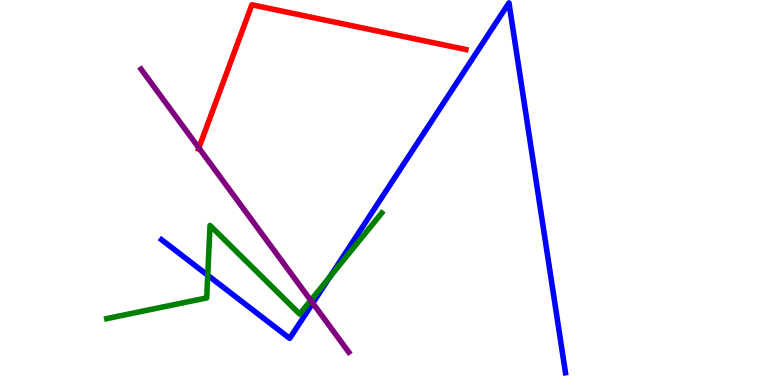[{'lines': ['blue', 'red'], 'intersections': []}, {'lines': ['green', 'red'], 'intersections': []}, {'lines': ['purple', 'red'], 'intersections': [{'x': 2.57, 'y': 6.16}]}, {'lines': ['blue', 'green'], 'intersections': [{'x': 2.68, 'y': 2.85}, {'x': 4.26, 'y': 2.81}]}, {'lines': ['blue', 'purple'], 'intersections': [{'x': 4.04, 'y': 2.13}]}, {'lines': ['green', 'purple'], 'intersections': [{'x': 4.01, 'y': 2.2}]}]